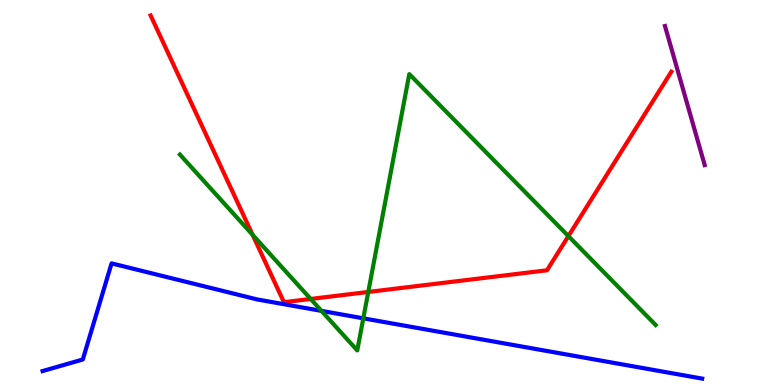[{'lines': ['blue', 'red'], 'intersections': []}, {'lines': ['green', 'red'], 'intersections': [{'x': 3.26, 'y': 3.9}, {'x': 4.01, 'y': 2.24}, {'x': 4.75, 'y': 2.42}, {'x': 7.33, 'y': 3.87}]}, {'lines': ['purple', 'red'], 'intersections': []}, {'lines': ['blue', 'green'], 'intersections': [{'x': 4.15, 'y': 1.93}, {'x': 4.69, 'y': 1.73}]}, {'lines': ['blue', 'purple'], 'intersections': []}, {'lines': ['green', 'purple'], 'intersections': []}]